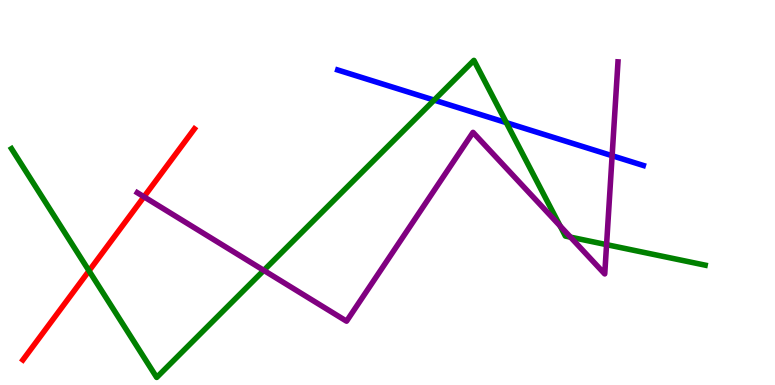[{'lines': ['blue', 'red'], 'intersections': []}, {'lines': ['green', 'red'], 'intersections': [{'x': 1.15, 'y': 2.97}]}, {'lines': ['purple', 'red'], 'intersections': [{'x': 1.86, 'y': 4.89}]}, {'lines': ['blue', 'green'], 'intersections': [{'x': 5.6, 'y': 7.4}, {'x': 6.53, 'y': 6.81}]}, {'lines': ['blue', 'purple'], 'intersections': [{'x': 7.9, 'y': 5.96}]}, {'lines': ['green', 'purple'], 'intersections': [{'x': 3.4, 'y': 2.98}, {'x': 7.23, 'y': 4.13}, {'x': 7.36, 'y': 3.84}, {'x': 7.83, 'y': 3.65}]}]